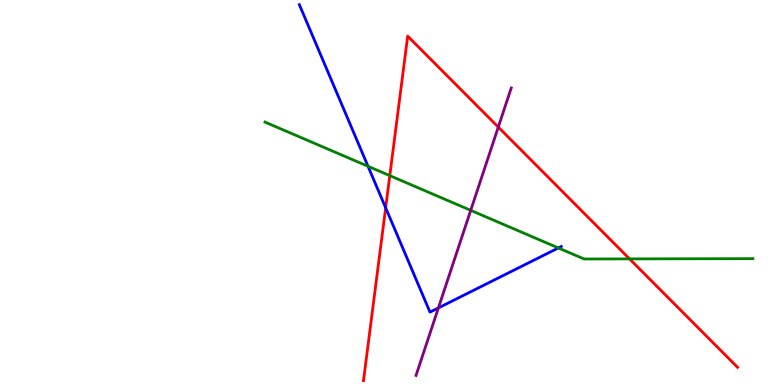[{'lines': ['blue', 'red'], 'intersections': [{'x': 4.98, 'y': 4.6}]}, {'lines': ['green', 'red'], 'intersections': [{'x': 5.03, 'y': 5.44}, {'x': 8.12, 'y': 3.28}]}, {'lines': ['purple', 'red'], 'intersections': [{'x': 6.43, 'y': 6.7}]}, {'lines': ['blue', 'green'], 'intersections': [{'x': 4.75, 'y': 5.68}, {'x': 7.2, 'y': 3.56}]}, {'lines': ['blue', 'purple'], 'intersections': [{'x': 5.66, 'y': 2.0}]}, {'lines': ['green', 'purple'], 'intersections': [{'x': 6.07, 'y': 4.54}]}]